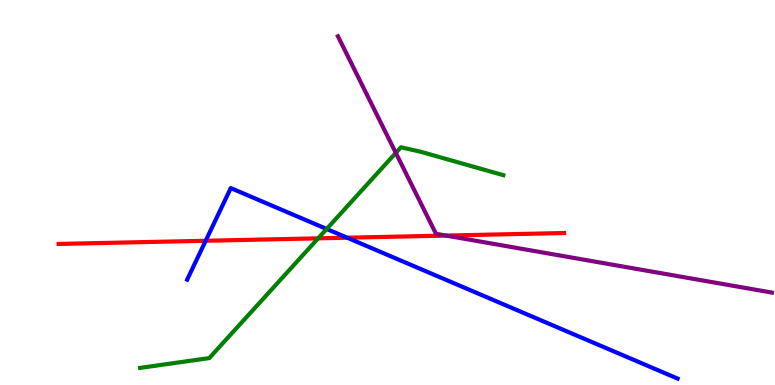[{'lines': ['blue', 'red'], 'intersections': [{'x': 2.65, 'y': 3.75}, {'x': 4.48, 'y': 3.83}]}, {'lines': ['green', 'red'], 'intersections': [{'x': 4.11, 'y': 3.81}]}, {'lines': ['purple', 'red'], 'intersections': [{'x': 5.76, 'y': 3.88}]}, {'lines': ['blue', 'green'], 'intersections': [{'x': 4.21, 'y': 4.05}]}, {'lines': ['blue', 'purple'], 'intersections': []}, {'lines': ['green', 'purple'], 'intersections': [{'x': 5.11, 'y': 6.03}]}]